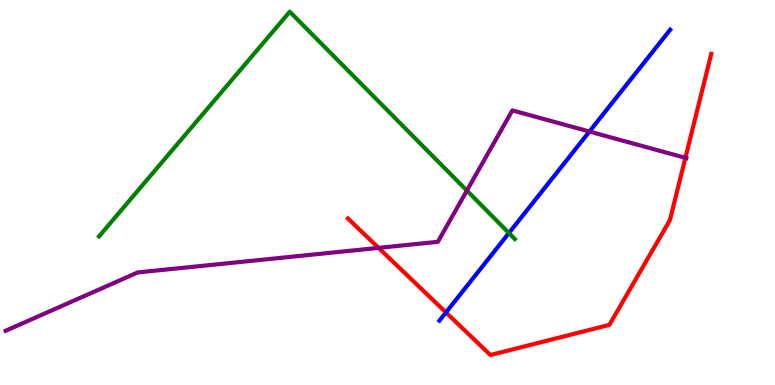[{'lines': ['blue', 'red'], 'intersections': [{'x': 5.75, 'y': 1.89}]}, {'lines': ['green', 'red'], 'intersections': []}, {'lines': ['purple', 'red'], 'intersections': [{'x': 4.88, 'y': 3.56}, {'x': 8.84, 'y': 5.9}]}, {'lines': ['blue', 'green'], 'intersections': [{'x': 6.57, 'y': 3.95}]}, {'lines': ['blue', 'purple'], 'intersections': [{'x': 7.61, 'y': 6.58}]}, {'lines': ['green', 'purple'], 'intersections': [{'x': 6.02, 'y': 5.05}]}]